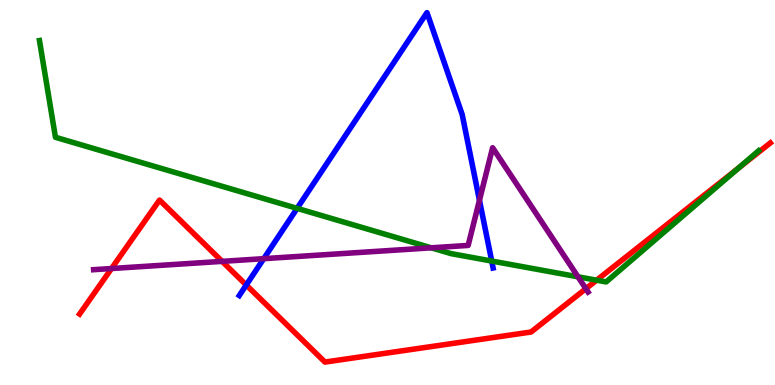[{'lines': ['blue', 'red'], 'intersections': [{'x': 3.18, 'y': 2.6}]}, {'lines': ['green', 'red'], 'intersections': [{'x': 7.7, 'y': 2.72}, {'x': 9.53, 'y': 5.63}]}, {'lines': ['purple', 'red'], 'intersections': [{'x': 1.44, 'y': 3.03}, {'x': 2.87, 'y': 3.21}, {'x': 7.56, 'y': 2.5}]}, {'lines': ['blue', 'green'], 'intersections': [{'x': 3.83, 'y': 4.59}, {'x': 6.34, 'y': 3.22}]}, {'lines': ['blue', 'purple'], 'intersections': [{'x': 3.4, 'y': 3.28}, {'x': 6.19, 'y': 4.8}]}, {'lines': ['green', 'purple'], 'intersections': [{'x': 5.56, 'y': 3.56}, {'x': 7.46, 'y': 2.81}]}]